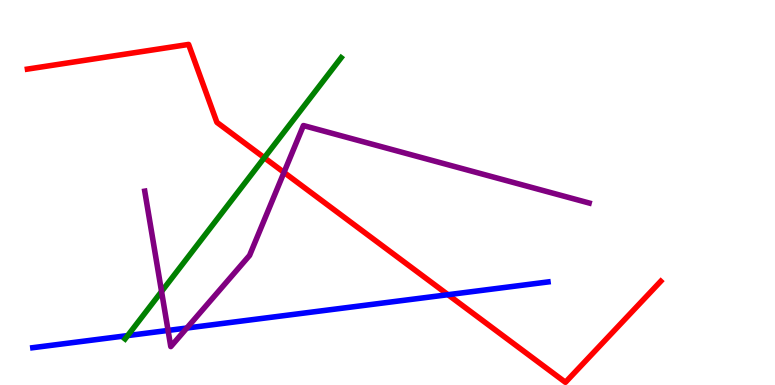[{'lines': ['blue', 'red'], 'intersections': [{'x': 5.78, 'y': 2.35}]}, {'lines': ['green', 'red'], 'intersections': [{'x': 3.41, 'y': 5.9}]}, {'lines': ['purple', 'red'], 'intersections': [{'x': 3.66, 'y': 5.52}]}, {'lines': ['blue', 'green'], 'intersections': [{'x': 1.65, 'y': 1.28}]}, {'lines': ['blue', 'purple'], 'intersections': [{'x': 2.17, 'y': 1.42}, {'x': 2.41, 'y': 1.48}]}, {'lines': ['green', 'purple'], 'intersections': [{'x': 2.08, 'y': 2.43}]}]